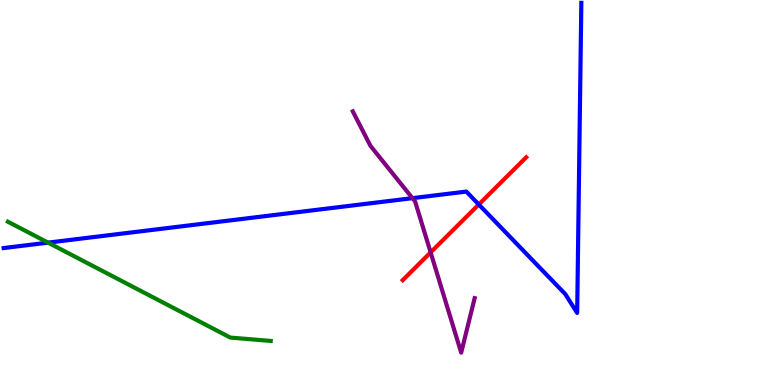[{'lines': ['blue', 'red'], 'intersections': [{'x': 6.18, 'y': 4.69}]}, {'lines': ['green', 'red'], 'intersections': []}, {'lines': ['purple', 'red'], 'intersections': [{'x': 5.56, 'y': 3.44}]}, {'lines': ['blue', 'green'], 'intersections': [{'x': 0.62, 'y': 3.7}]}, {'lines': ['blue', 'purple'], 'intersections': [{'x': 5.32, 'y': 4.85}]}, {'lines': ['green', 'purple'], 'intersections': []}]